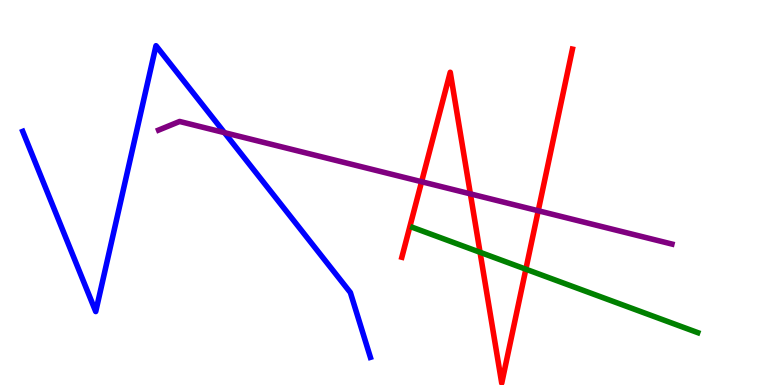[{'lines': ['blue', 'red'], 'intersections': []}, {'lines': ['green', 'red'], 'intersections': [{'x': 6.19, 'y': 3.45}, {'x': 6.79, 'y': 3.01}]}, {'lines': ['purple', 'red'], 'intersections': [{'x': 5.44, 'y': 5.28}, {'x': 6.07, 'y': 4.96}, {'x': 6.94, 'y': 4.53}]}, {'lines': ['blue', 'green'], 'intersections': []}, {'lines': ['blue', 'purple'], 'intersections': [{'x': 2.9, 'y': 6.55}]}, {'lines': ['green', 'purple'], 'intersections': []}]